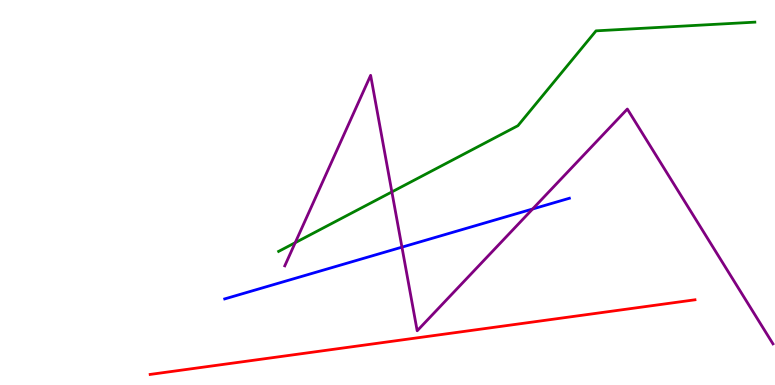[{'lines': ['blue', 'red'], 'intersections': []}, {'lines': ['green', 'red'], 'intersections': []}, {'lines': ['purple', 'red'], 'intersections': []}, {'lines': ['blue', 'green'], 'intersections': []}, {'lines': ['blue', 'purple'], 'intersections': [{'x': 5.19, 'y': 3.58}, {'x': 6.87, 'y': 4.57}]}, {'lines': ['green', 'purple'], 'intersections': [{'x': 3.81, 'y': 3.7}, {'x': 5.06, 'y': 5.02}]}]